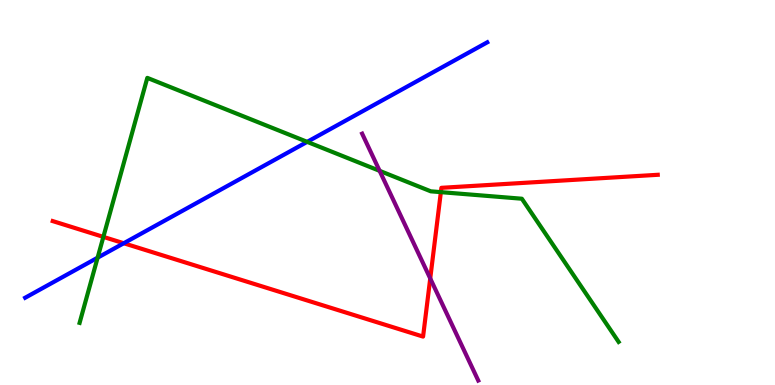[{'lines': ['blue', 'red'], 'intersections': [{'x': 1.6, 'y': 3.68}]}, {'lines': ['green', 'red'], 'intersections': [{'x': 1.33, 'y': 3.85}, {'x': 5.69, 'y': 5.01}]}, {'lines': ['purple', 'red'], 'intersections': [{'x': 5.55, 'y': 2.77}]}, {'lines': ['blue', 'green'], 'intersections': [{'x': 1.26, 'y': 3.31}, {'x': 3.96, 'y': 6.32}]}, {'lines': ['blue', 'purple'], 'intersections': []}, {'lines': ['green', 'purple'], 'intersections': [{'x': 4.9, 'y': 5.56}]}]